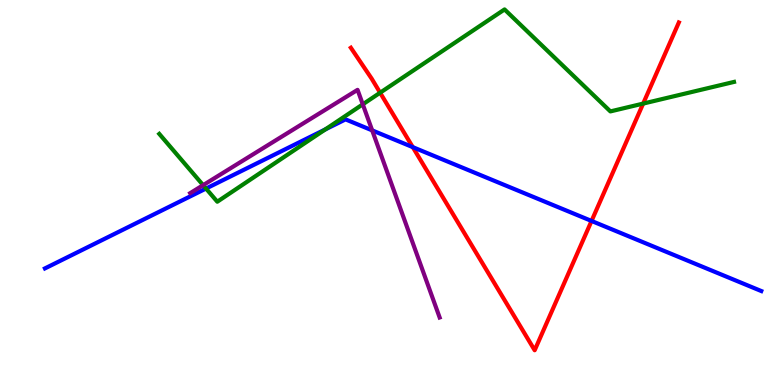[{'lines': ['blue', 'red'], 'intersections': [{'x': 5.33, 'y': 6.18}, {'x': 7.63, 'y': 4.26}]}, {'lines': ['green', 'red'], 'intersections': [{'x': 4.9, 'y': 7.59}, {'x': 8.3, 'y': 7.31}]}, {'lines': ['purple', 'red'], 'intersections': []}, {'lines': ['blue', 'green'], 'intersections': [{'x': 2.66, 'y': 5.1}, {'x': 4.2, 'y': 6.64}]}, {'lines': ['blue', 'purple'], 'intersections': [{'x': 4.8, 'y': 6.61}]}, {'lines': ['green', 'purple'], 'intersections': [{'x': 2.62, 'y': 5.19}, {'x': 4.68, 'y': 7.29}]}]